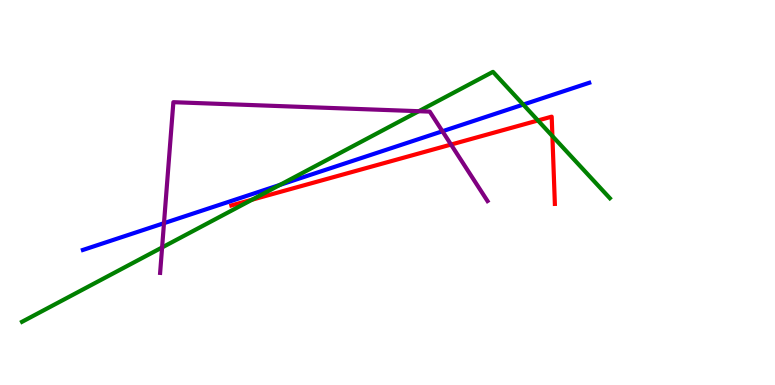[{'lines': ['blue', 'red'], 'intersections': []}, {'lines': ['green', 'red'], 'intersections': [{'x': 3.25, 'y': 4.81}, {'x': 6.94, 'y': 6.87}, {'x': 7.13, 'y': 6.46}]}, {'lines': ['purple', 'red'], 'intersections': [{'x': 5.82, 'y': 6.25}]}, {'lines': ['blue', 'green'], 'intersections': [{'x': 3.61, 'y': 5.2}, {'x': 6.75, 'y': 7.28}]}, {'lines': ['blue', 'purple'], 'intersections': [{'x': 2.12, 'y': 4.2}, {'x': 5.71, 'y': 6.59}]}, {'lines': ['green', 'purple'], 'intersections': [{'x': 2.09, 'y': 3.57}, {'x': 5.4, 'y': 7.11}]}]